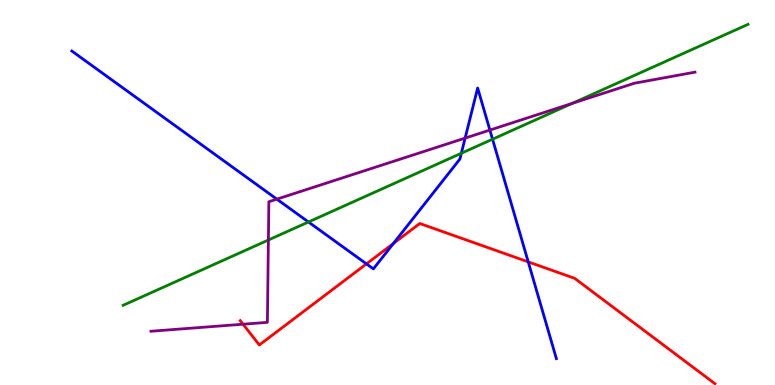[{'lines': ['blue', 'red'], 'intersections': [{'x': 4.73, 'y': 3.15}, {'x': 5.08, 'y': 3.68}, {'x': 6.82, 'y': 3.2}]}, {'lines': ['green', 'red'], 'intersections': []}, {'lines': ['purple', 'red'], 'intersections': [{'x': 3.14, 'y': 1.58}]}, {'lines': ['blue', 'green'], 'intersections': [{'x': 3.98, 'y': 4.23}, {'x': 5.95, 'y': 6.02}, {'x': 6.36, 'y': 6.38}]}, {'lines': ['blue', 'purple'], 'intersections': [{'x': 3.57, 'y': 4.83}, {'x': 6.0, 'y': 6.41}, {'x': 6.32, 'y': 6.62}]}, {'lines': ['green', 'purple'], 'intersections': [{'x': 3.46, 'y': 3.77}, {'x': 7.38, 'y': 7.32}]}]